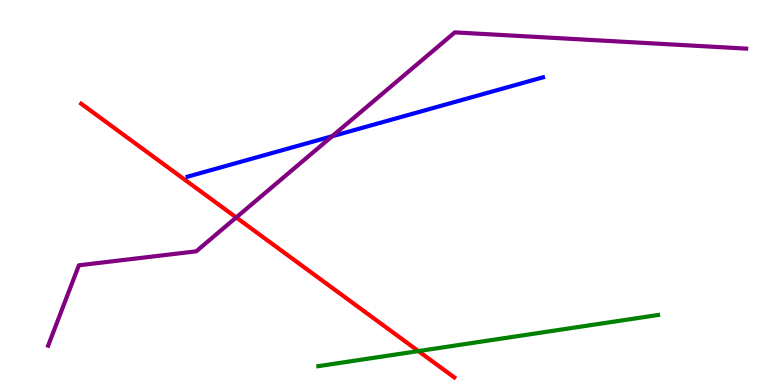[{'lines': ['blue', 'red'], 'intersections': []}, {'lines': ['green', 'red'], 'intersections': [{'x': 5.4, 'y': 0.881}]}, {'lines': ['purple', 'red'], 'intersections': [{'x': 3.05, 'y': 4.35}]}, {'lines': ['blue', 'green'], 'intersections': []}, {'lines': ['blue', 'purple'], 'intersections': [{'x': 4.29, 'y': 6.46}]}, {'lines': ['green', 'purple'], 'intersections': []}]